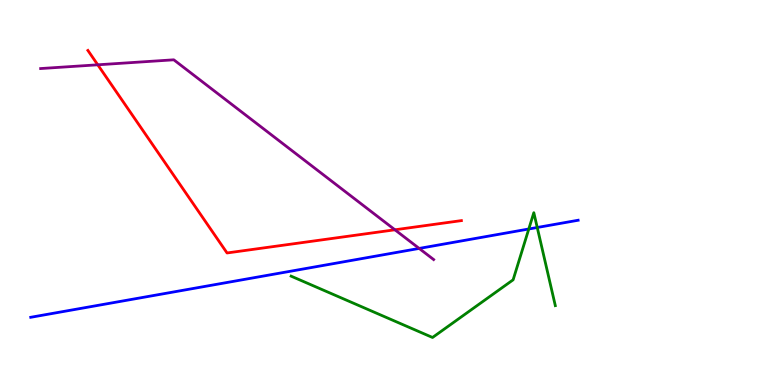[{'lines': ['blue', 'red'], 'intersections': []}, {'lines': ['green', 'red'], 'intersections': []}, {'lines': ['purple', 'red'], 'intersections': [{'x': 1.26, 'y': 8.32}, {'x': 5.1, 'y': 4.03}]}, {'lines': ['blue', 'green'], 'intersections': [{'x': 6.82, 'y': 4.05}, {'x': 6.93, 'y': 4.09}]}, {'lines': ['blue', 'purple'], 'intersections': [{'x': 5.41, 'y': 3.55}]}, {'lines': ['green', 'purple'], 'intersections': []}]